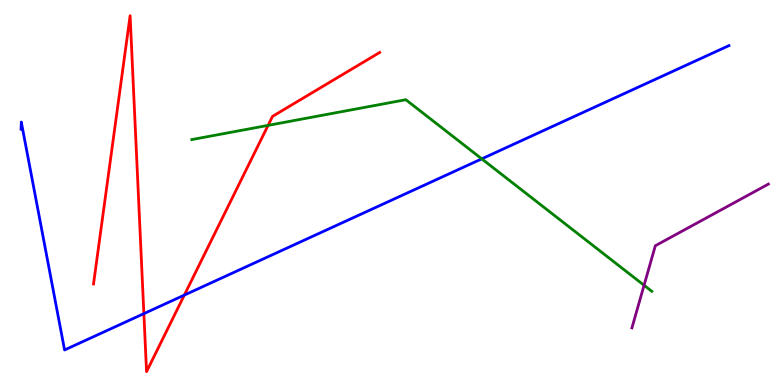[{'lines': ['blue', 'red'], 'intersections': [{'x': 1.86, 'y': 1.85}, {'x': 2.38, 'y': 2.34}]}, {'lines': ['green', 'red'], 'intersections': [{'x': 3.46, 'y': 6.74}]}, {'lines': ['purple', 'red'], 'intersections': []}, {'lines': ['blue', 'green'], 'intersections': [{'x': 6.22, 'y': 5.87}]}, {'lines': ['blue', 'purple'], 'intersections': []}, {'lines': ['green', 'purple'], 'intersections': [{'x': 8.31, 'y': 2.59}]}]